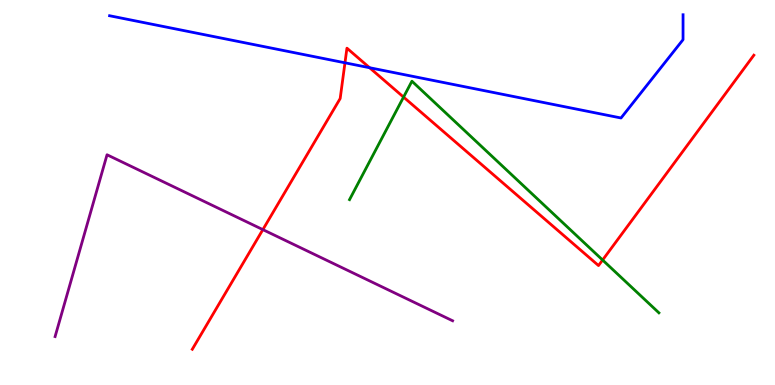[{'lines': ['blue', 'red'], 'intersections': [{'x': 4.45, 'y': 8.37}, {'x': 4.77, 'y': 8.24}]}, {'lines': ['green', 'red'], 'intersections': [{'x': 5.21, 'y': 7.48}, {'x': 7.78, 'y': 3.25}]}, {'lines': ['purple', 'red'], 'intersections': [{'x': 3.39, 'y': 4.04}]}, {'lines': ['blue', 'green'], 'intersections': []}, {'lines': ['blue', 'purple'], 'intersections': []}, {'lines': ['green', 'purple'], 'intersections': []}]